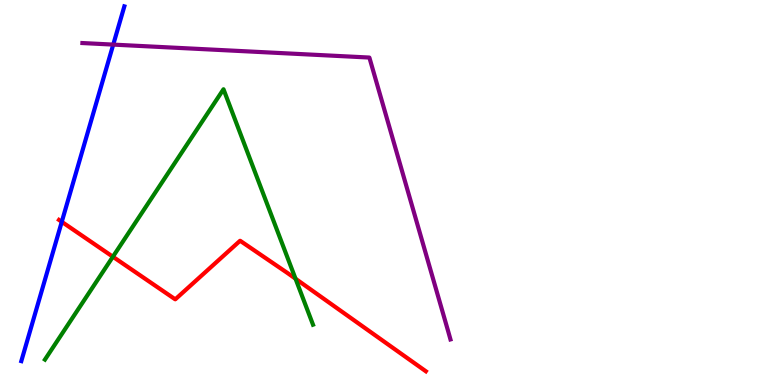[{'lines': ['blue', 'red'], 'intersections': [{'x': 0.797, 'y': 4.24}]}, {'lines': ['green', 'red'], 'intersections': [{'x': 1.46, 'y': 3.33}, {'x': 3.81, 'y': 2.76}]}, {'lines': ['purple', 'red'], 'intersections': []}, {'lines': ['blue', 'green'], 'intersections': []}, {'lines': ['blue', 'purple'], 'intersections': [{'x': 1.46, 'y': 8.84}]}, {'lines': ['green', 'purple'], 'intersections': []}]